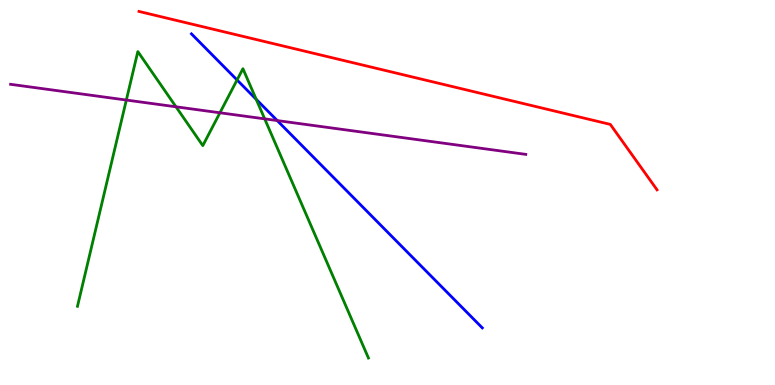[{'lines': ['blue', 'red'], 'intersections': []}, {'lines': ['green', 'red'], 'intersections': []}, {'lines': ['purple', 'red'], 'intersections': []}, {'lines': ['blue', 'green'], 'intersections': [{'x': 3.06, 'y': 7.92}, {'x': 3.31, 'y': 7.42}]}, {'lines': ['blue', 'purple'], 'intersections': [{'x': 3.58, 'y': 6.87}]}, {'lines': ['green', 'purple'], 'intersections': [{'x': 1.63, 'y': 7.4}, {'x': 2.27, 'y': 7.23}, {'x': 2.84, 'y': 7.07}, {'x': 3.42, 'y': 6.91}]}]